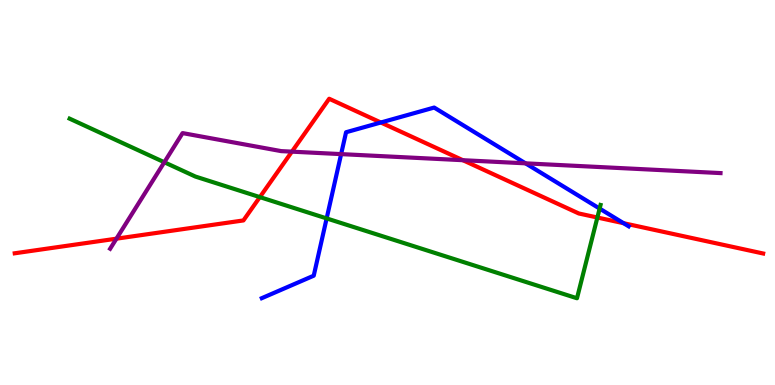[{'lines': ['blue', 'red'], 'intersections': [{'x': 4.91, 'y': 6.82}, {'x': 8.05, 'y': 4.2}]}, {'lines': ['green', 'red'], 'intersections': [{'x': 3.35, 'y': 4.88}, {'x': 7.71, 'y': 4.35}]}, {'lines': ['purple', 'red'], 'intersections': [{'x': 1.5, 'y': 3.8}, {'x': 3.77, 'y': 6.06}, {'x': 5.97, 'y': 5.84}]}, {'lines': ['blue', 'green'], 'intersections': [{'x': 4.21, 'y': 4.33}, {'x': 7.74, 'y': 4.58}]}, {'lines': ['blue', 'purple'], 'intersections': [{'x': 4.4, 'y': 6.0}, {'x': 6.78, 'y': 5.76}]}, {'lines': ['green', 'purple'], 'intersections': [{'x': 2.12, 'y': 5.79}]}]